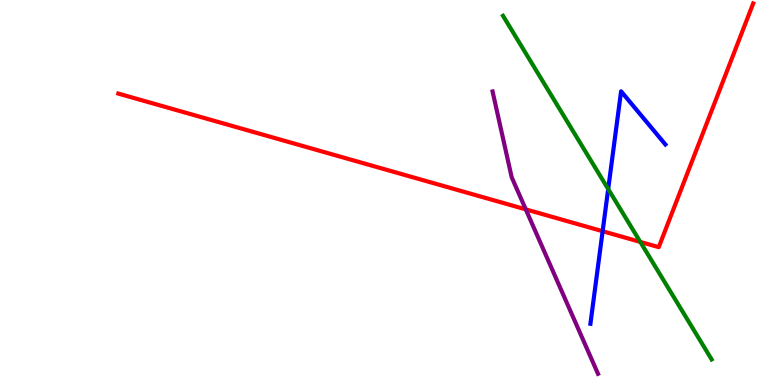[{'lines': ['blue', 'red'], 'intersections': [{'x': 7.78, 'y': 3.99}]}, {'lines': ['green', 'red'], 'intersections': [{'x': 8.26, 'y': 3.72}]}, {'lines': ['purple', 'red'], 'intersections': [{'x': 6.78, 'y': 4.56}]}, {'lines': ['blue', 'green'], 'intersections': [{'x': 7.85, 'y': 5.09}]}, {'lines': ['blue', 'purple'], 'intersections': []}, {'lines': ['green', 'purple'], 'intersections': []}]